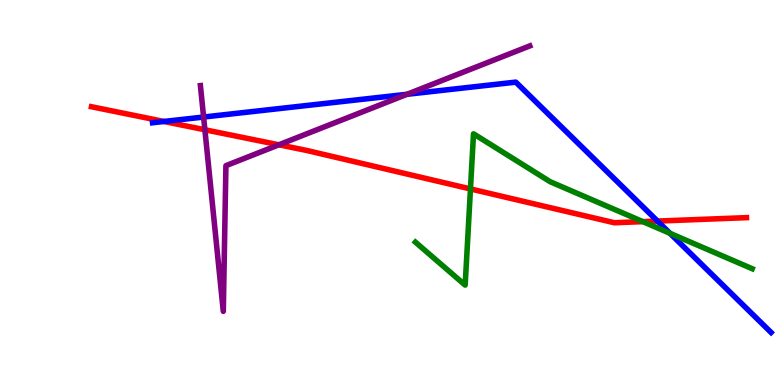[{'lines': ['blue', 'red'], 'intersections': [{'x': 2.12, 'y': 6.85}, {'x': 8.48, 'y': 4.26}]}, {'lines': ['green', 'red'], 'intersections': [{'x': 6.07, 'y': 5.09}, {'x': 8.3, 'y': 4.24}]}, {'lines': ['purple', 'red'], 'intersections': [{'x': 2.64, 'y': 6.63}, {'x': 3.6, 'y': 6.24}]}, {'lines': ['blue', 'green'], 'intersections': [{'x': 8.64, 'y': 3.94}]}, {'lines': ['blue', 'purple'], 'intersections': [{'x': 2.63, 'y': 6.96}, {'x': 5.25, 'y': 7.55}]}, {'lines': ['green', 'purple'], 'intersections': []}]